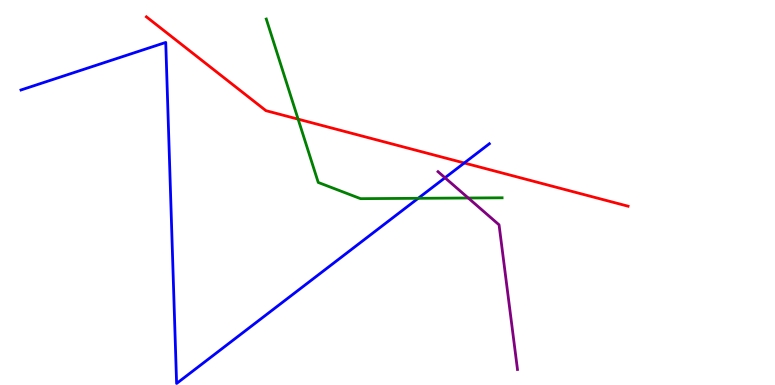[{'lines': ['blue', 'red'], 'intersections': [{'x': 5.99, 'y': 5.77}]}, {'lines': ['green', 'red'], 'intersections': [{'x': 3.85, 'y': 6.91}]}, {'lines': ['purple', 'red'], 'intersections': []}, {'lines': ['blue', 'green'], 'intersections': [{'x': 5.4, 'y': 4.85}]}, {'lines': ['blue', 'purple'], 'intersections': [{'x': 5.74, 'y': 5.38}]}, {'lines': ['green', 'purple'], 'intersections': [{'x': 6.04, 'y': 4.86}]}]